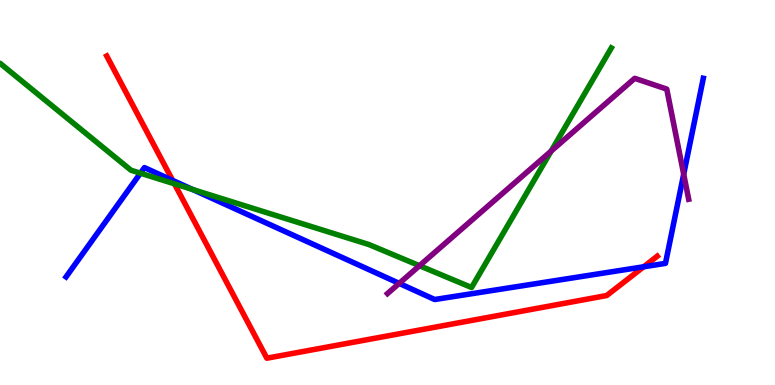[{'lines': ['blue', 'red'], 'intersections': [{'x': 2.23, 'y': 5.31}, {'x': 8.31, 'y': 3.07}]}, {'lines': ['green', 'red'], 'intersections': [{'x': 2.25, 'y': 5.23}]}, {'lines': ['purple', 'red'], 'intersections': []}, {'lines': ['blue', 'green'], 'intersections': [{'x': 1.81, 'y': 5.5}, {'x': 2.48, 'y': 5.08}]}, {'lines': ['blue', 'purple'], 'intersections': [{'x': 5.15, 'y': 2.64}, {'x': 8.82, 'y': 5.48}]}, {'lines': ['green', 'purple'], 'intersections': [{'x': 5.41, 'y': 3.1}, {'x': 7.11, 'y': 6.08}]}]